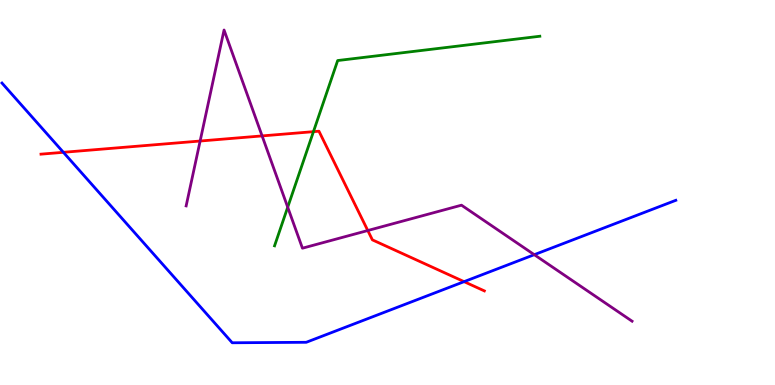[{'lines': ['blue', 'red'], 'intersections': [{'x': 0.818, 'y': 6.04}, {'x': 5.99, 'y': 2.68}]}, {'lines': ['green', 'red'], 'intersections': [{'x': 4.04, 'y': 6.58}]}, {'lines': ['purple', 'red'], 'intersections': [{'x': 2.58, 'y': 6.34}, {'x': 3.38, 'y': 6.47}, {'x': 4.75, 'y': 4.01}]}, {'lines': ['blue', 'green'], 'intersections': []}, {'lines': ['blue', 'purple'], 'intersections': [{'x': 6.89, 'y': 3.38}]}, {'lines': ['green', 'purple'], 'intersections': [{'x': 3.71, 'y': 4.62}]}]